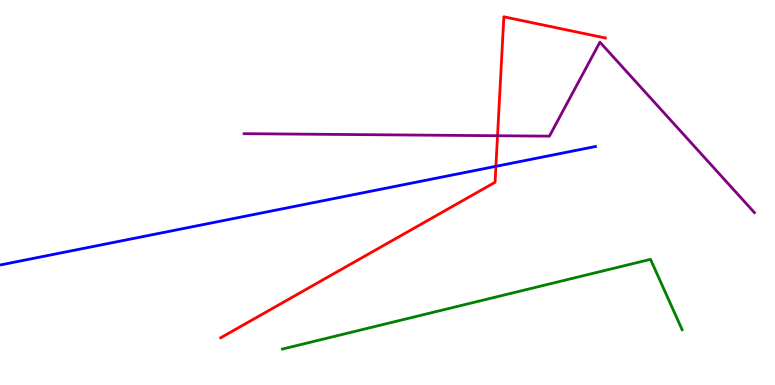[{'lines': ['blue', 'red'], 'intersections': [{'x': 6.4, 'y': 5.68}]}, {'lines': ['green', 'red'], 'intersections': []}, {'lines': ['purple', 'red'], 'intersections': [{'x': 6.42, 'y': 6.47}]}, {'lines': ['blue', 'green'], 'intersections': []}, {'lines': ['blue', 'purple'], 'intersections': []}, {'lines': ['green', 'purple'], 'intersections': []}]